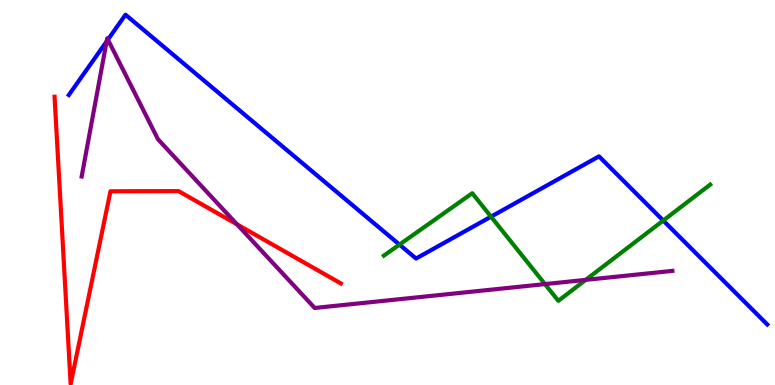[{'lines': ['blue', 'red'], 'intersections': []}, {'lines': ['green', 'red'], 'intersections': []}, {'lines': ['purple', 'red'], 'intersections': [{'x': 3.06, 'y': 4.17}]}, {'lines': ['blue', 'green'], 'intersections': [{'x': 5.15, 'y': 3.65}, {'x': 6.34, 'y': 4.37}, {'x': 8.56, 'y': 4.27}]}, {'lines': ['blue', 'purple'], 'intersections': [{'x': 1.38, 'y': 8.92}, {'x': 1.39, 'y': 8.97}]}, {'lines': ['green', 'purple'], 'intersections': [{'x': 7.03, 'y': 2.62}, {'x': 7.56, 'y': 2.73}]}]